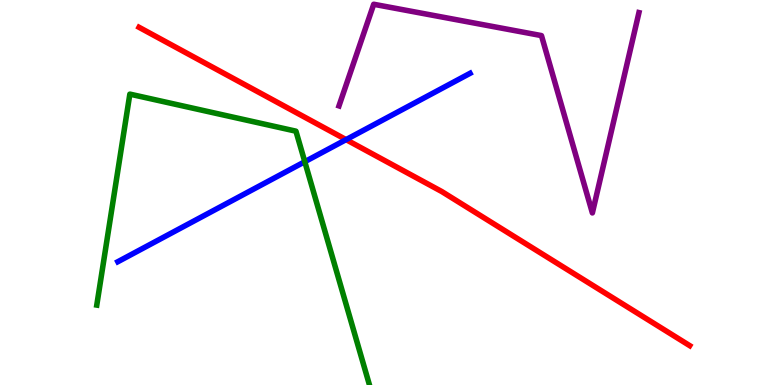[{'lines': ['blue', 'red'], 'intersections': [{'x': 4.47, 'y': 6.37}]}, {'lines': ['green', 'red'], 'intersections': []}, {'lines': ['purple', 'red'], 'intersections': []}, {'lines': ['blue', 'green'], 'intersections': [{'x': 3.93, 'y': 5.8}]}, {'lines': ['blue', 'purple'], 'intersections': []}, {'lines': ['green', 'purple'], 'intersections': []}]